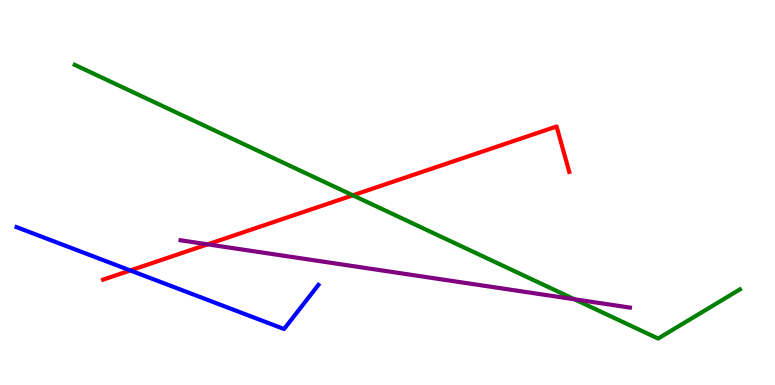[{'lines': ['blue', 'red'], 'intersections': [{'x': 1.68, 'y': 2.98}]}, {'lines': ['green', 'red'], 'intersections': [{'x': 4.55, 'y': 4.93}]}, {'lines': ['purple', 'red'], 'intersections': [{'x': 2.68, 'y': 3.65}]}, {'lines': ['blue', 'green'], 'intersections': []}, {'lines': ['blue', 'purple'], 'intersections': []}, {'lines': ['green', 'purple'], 'intersections': [{'x': 7.41, 'y': 2.23}]}]